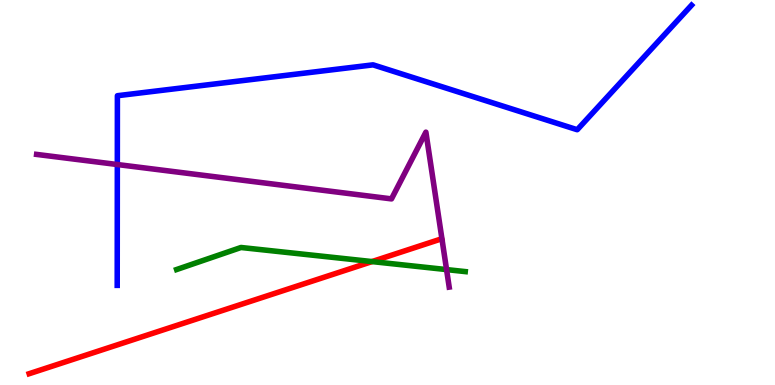[{'lines': ['blue', 'red'], 'intersections': []}, {'lines': ['green', 'red'], 'intersections': [{'x': 4.8, 'y': 3.21}]}, {'lines': ['purple', 'red'], 'intersections': []}, {'lines': ['blue', 'green'], 'intersections': []}, {'lines': ['blue', 'purple'], 'intersections': [{'x': 1.51, 'y': 5.73}]}, {'lines': ['green', 'purple'], 'intersections': [{'x': 5.76, 'y': 3.0}]}]